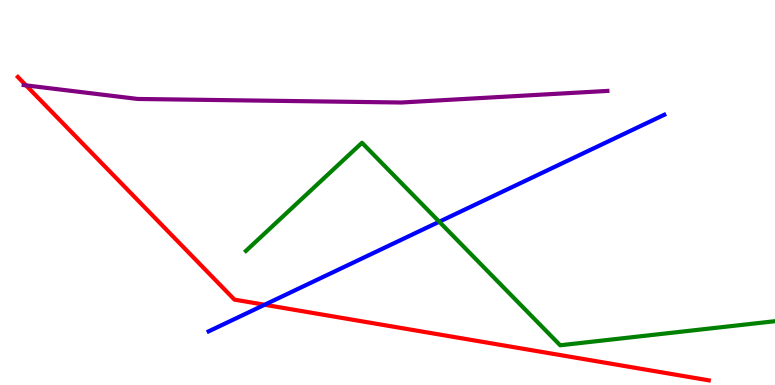[{'lines': ['blue', 'red'], 'intersections': [{'x': 3.41, 'y': 2.08}]}, {'lines': ['green', 'red'], 'intersections': []}, {'lines': ['purple', 'red'], 'intersections': [{'x': 0.336, 'y': 7.78}]}, {'lines': ['blue', 'green'], 'intersections': [{'x': 5.67, 'y': 4.24}]}, {'lines': ['blue', 'purple'], 'intersections': []}, {'lines': ['green', 'purple'], 'intersections': []}]